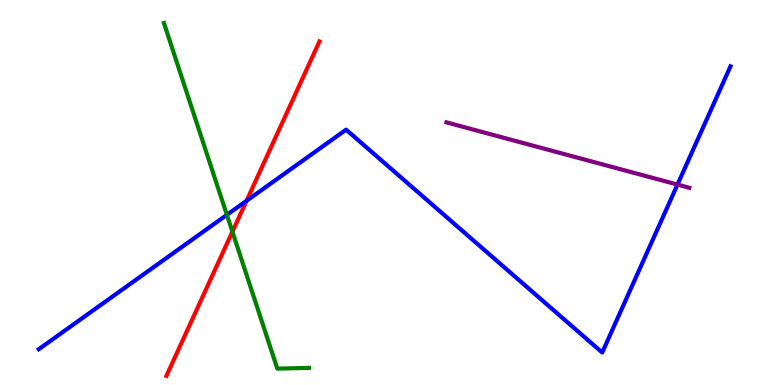[{'lines': ['blue', 'red'], 'intersections': [{'x': 3.18, 'y': 4.78}]}, {'lines': ['green', 'red'], 'intersections': [{'x': 3.0, 'y': 3.98}]}, {'lines': ['purple', 'red'], 'intersections': []}, {'lines': ['blue', 'green'], 'intersections': [{'x': 2.93, 'y': 4.42}]}, {'lines': ['blue', 'purple'], 'intersections': [{'x': 8.74, 'y': 5.21}]}, {'lines': ['green', 'purple'], 'intersections': []}]